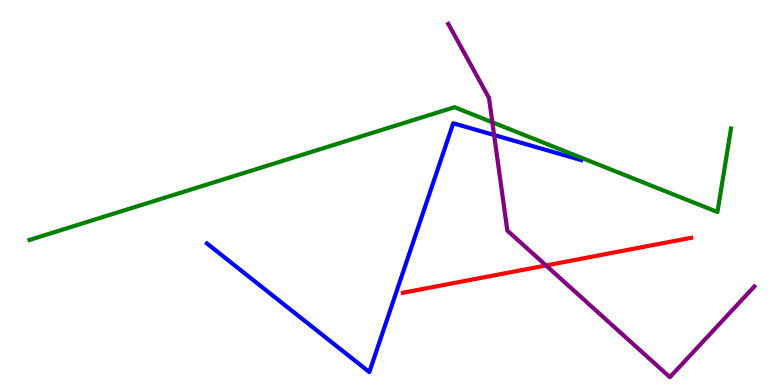[{'lines': ['blue', 'red'], 'intersections': []}, {'lines': ['green', 'red'], 'intersections': []}, {'lines': ['purple', 'red'], 'intersections': [{'x': 7.05, 'y': 3.1}]}, {'lines': ['blue', 'green'], 'intersections': []}, {'lines': ['blue', 'purple'], 'intersections': [{'x': 6.38, 'y': 6.49}]}, {'lines': ['green', 'purple'], 'intersections': [{'x': 6.35, 'y': 6.82}]}]